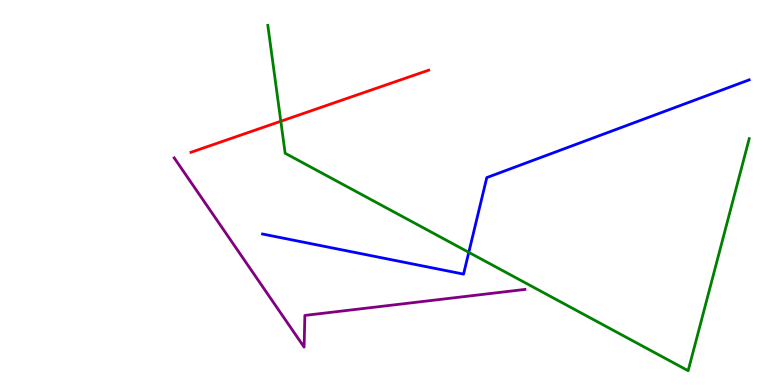[{'lines': ['blue', 'red'], 'intersections': []}, {'lines': ['green', 'red'], 'intersections': [{'x': 3.62, 'y': 6.85}]}, {'lines': ['purple', 'red'], 'intersections': []}, {'lines': ['blue', 'green'], 'intersections': [{'x': 6.05, 'y': 3.45}]}, {'lines': ['blue', 'purple'], 'intersections': []}, {'lines': ['green', 'purple'], 'intersections': []}]